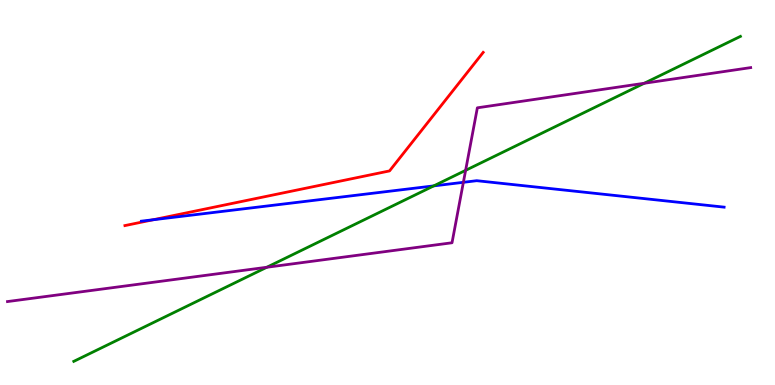[{'lines': ['blue', 'red'], 'intersections': [{'x': 1.98, 'y': 4.29}]}, {'lines': ['green', 'red'], 'intersections': []}, {'lines': ['purple', 'red'], 'intersections': []}, {'lines': ['blue', 'green'], 'intersections': [{'x': 5.6, 'y': 5.17}]}, {'lines': ['blue', 'purple'], 'intersections': [{'x': 5.98, 'y': 5.26}]}, {'lines': ['green', 'purple'], 'intersections': [{'x': 3.44, 'y': 3.06}, {'x': 6.01, 'y': 5.58}, {'x': 8.31, 'y': 7.84}]}]